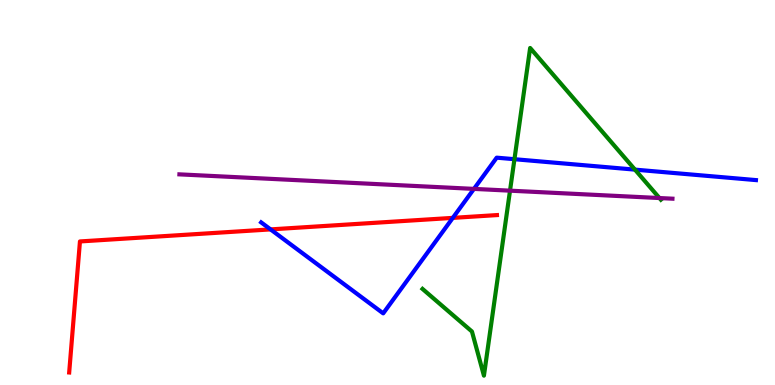[{'lines': ['blue', 'red'], 'intersections': [{'x': 3.49, 'y': 4.04}, {'x': 5.84, 'y': 4.34}]}, {'lines': ['green', 'red'], 'intersections': []}, {'lines': ['purple', 'red'], 'intersections': []}, {'lines': ['blue', 'green'], 'intersections': [{'x': 6.64, 'y': 5.86}, {'x': 8.19, 'y': 5.59}]}, {'lines': ['blue', 'purple'], 'intersections': [{'x': 6.12, 'y': 5.09}]}, {'lines': ['green', 'purple'], 'intersections': [{'x': 6.58, 'y': 5.05}, {'x': 8.51, 'y': 4.86}]}]